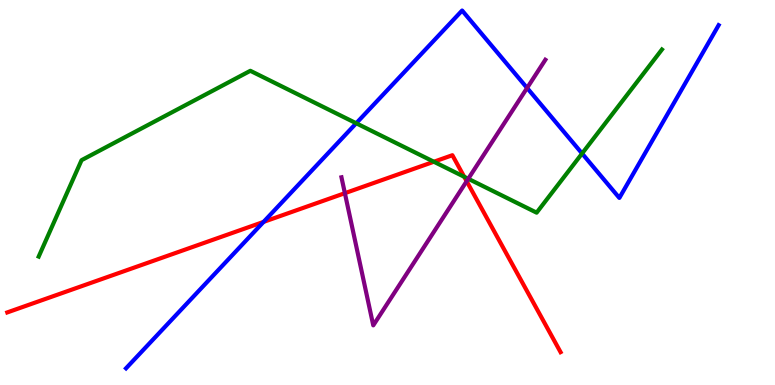[{'lines': ['blue', 'red'], 'intersections': [{'x': 3.4, 'y': 4.24}]}, {'lines': ['green', 'red'], 'intersections': [{'x': 5.6, 'y': 5.8}, {'x': 5.99, 'y': 5.41}]}, {'lines': ['purple', 'red'], 'intersections': [{'x': 4.45, 'y': 4.98}, {'x': 6.02, 'y': 5.29}]}, {'lines': ['blue', 'green'], 'intersections': [{'x': 4.6, 'y': 6.8}, {'x': 7.51, 'y': 6.01}]}, {'lines': ['blue', 'purple'], 'intersections': [{'x': 6.8, 'y': 7.72}]}, {'lines': ['green', 'purple'], 'intersections': [{'x': 6.04, 'y': 5.36}]}]